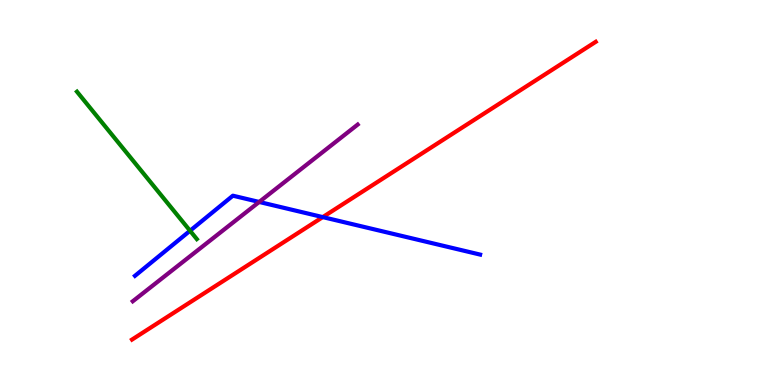[{'lines': ['blue', 'red'], 'intersections': [{'x': 4.16, 'y': 4.36}]}, {'lines': ['green', 'red'], 'intersections': []}, {'lines': ['purple', 'red'], 'intersections': []}, {'lines': ['blue', 'green'], 'intersections': [{'x': 2.45, 'y': 4.01}]}, {'lines': ['blue', 'purple'], 'intersections': [{'x': 3.34, 'y': 4.75}]}, {'lines': ['green', 'purple'], 'intersections': []}]